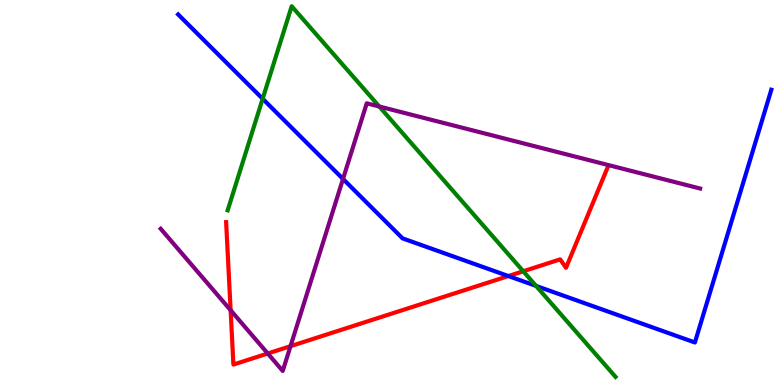[{'lines': ['blue', 'red'], 'intersections': [{'x': 6.56, 'y': 2.83}]}, {'lines': ['green', 'red'], 'intersections': [{'x': 6.75, 'y': 2.95}]}, {'lines': ['purple', 'red'], 'intersections': [{'x': 2.98, 'y': 1.94}, {'x': 3.46, 'y': 0.818}, {'x': 3.75, 'y': 1.01}]}, {'lines': ['blue', 'green'], 'intersections': [{'x': 3.39, 'y': 7.43}, {'x': 6.92, 'y': 2.57}]}, {'lines': ['blue', 'purple'], 'intersections': [{'x': 4.43, 'y': 5.35}]}, {'lines': ['green', 'purple'], 'intersections': [{'x': 4.89, 'y': 7.23}]}]